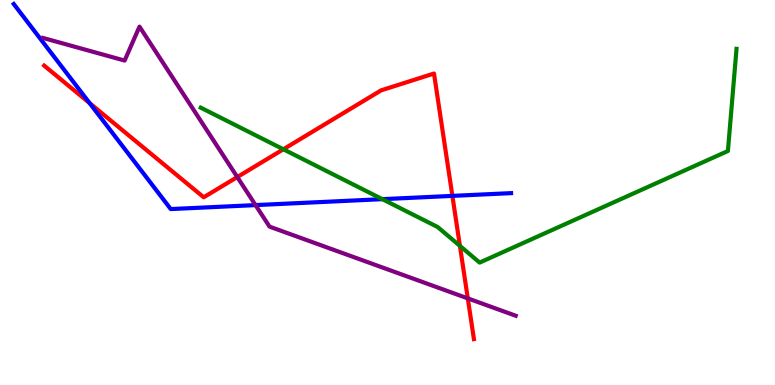[{'lines': ['blue', 'red'], 'intersections': [{'x': 1.16, 'y': 7.32}, {'x': 5.84, 'y': 4.91}]}, {'lines': ['green', 'red'], 'intersections': [{'x': 3.66, 'y': 6.12}, {'x': 5.93, 'y': 3.61}]}, {'lines': ['purple', 'red'], 'intersections': [{'x': 3.06, 'y': 5.4}, {'x': 6.04, 'y': 2.25}]}, {'lines': ['blue', 'green'], 'intersections': [{'x': 4.93, 'y': 4.83}]}, {'lines': ['blue', 'purple'], 'intersections': [{'x': 3.3, 'y': 4.67}]}, {'lines': ['green', 'purple'], 'intersections': []}]